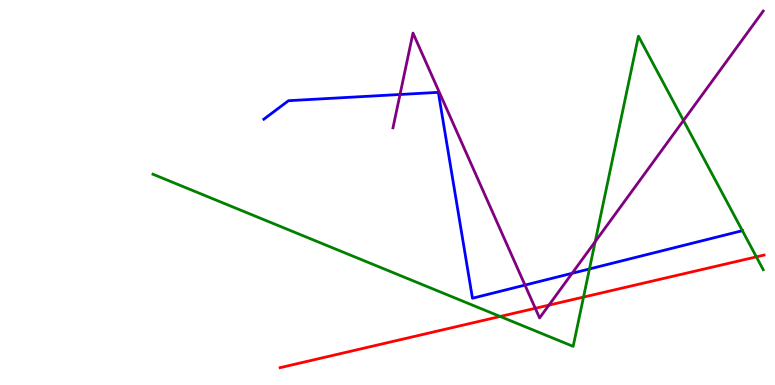[{'lines': ['blue', 'red'], 'intersections': []}, {'lines': ['green', 'red'], 'intersections': [{'x': 6.45, 'y': 1.78}, {'x': 7.53, 'y': 2.28}, {'x': 9.76, 'y': 3.33}]}, {'lines': ['purple', 'red'], 'intersections': [{'x': 6.91, 'y': 1.99}, {'x': 7.08, 'y': 2.07}]}, {'lines': ['blue', 'green'], 'intersections': [{'x': 7.61, 'y': 3.01}, {'x': 9.58, 'y': 4.01}]}, {'lines': ['blue', 'purple'], 'intersections': [{'x': 5.16, 'y': 7.55}, {'x': 6.77, 'y': 2.6}, {'x': 7.38, 'y': 2.9}]}, {'lines': ['green', 'purple'], 'intersections': [{'x': 7.68, 'y': 3.72}, {'x': 8.82, 'y': 6.87}]}]